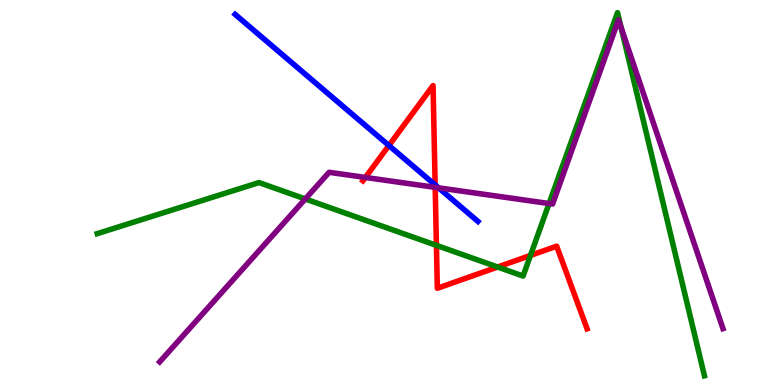[{'lines': ['blue', 'red'], 'intersections': [{'x': 5.02, 'y': 6.22}, {'x': 5.61, 'y': 5.2}]}, {'lines': ['green', 'red'], 'intersections': [{'x': 5.63, 'y': 3.63}, {'x': 6.42, 'y': 3.06}, {'x': 6.84, 'y': 3.37}]}, {'lines': ['purple', 'red'], 'intersections': [{'x': 4.71, 'y': 5.39}, {'x': 5.62, 'y': 5.13}]}, {'lines': ['blue', 'green'], 'intersections': []}, {'lines': ['blue', 'purple'], 'intersections': [{'x': 5.66, 'y': 5.12}]}, {'lines': ['green', 'purple'], 'intersections': [{'x': 3.94, 'y': 4.83}, {'x': 7.08, 'y': 4.71}, {'x': 8.01, 'y': 9.29}]}]